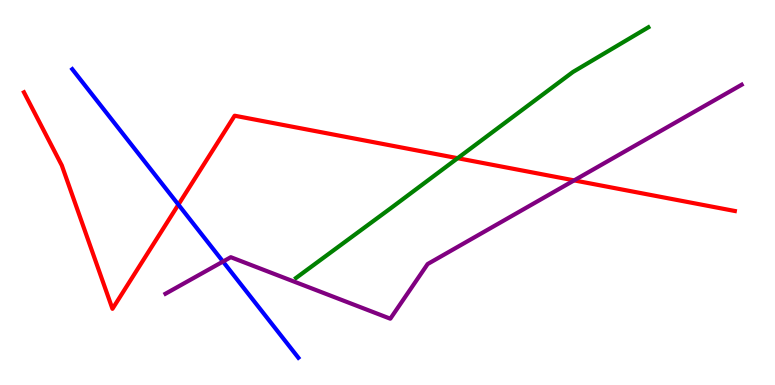[{'lines': ['blue', 'red'], 'intersections': [{'x': 2.3, 'y': 4.69}]}, {'lines': ['green', 'red'], 'intersections': [{'x': 5.91, 'y': 5.89}]}, {'lines': ['purple', 'red'], 'intersections': [{'x': 7.41, 'y': 5.31}]}, {'lines': ['blue', 'green'], 'intersections': []}, {'lines': ['blue', 'purple'], 'intersections': [{'x': 2.88, 'y': 3.21}]}, {'lines': ['green', 'purple'], 'intersections': []}]